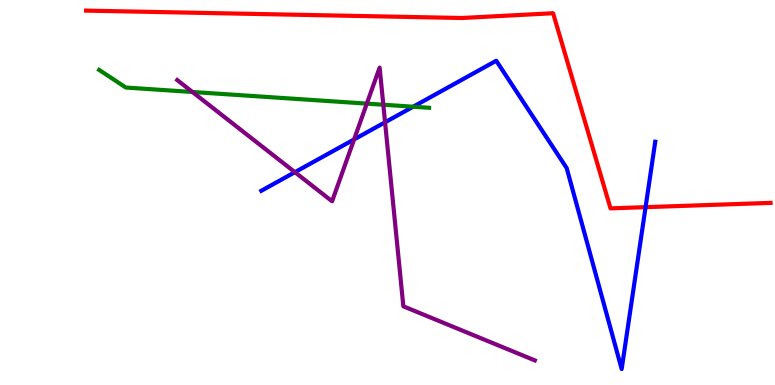[{'lines': ['blue', 'red'], 'intersections': [{'x': 8.33, 'y': 4.62}]}, {'lines': ['green', 'red'], 'intersections': []}, {'lines': ['purple', 'red'], 'intersections': []}, {'lines': ['blue', 'green'], 'intersections': [{'x': 5.33, 'y': 7.23}]}, {'lines': ['blue', 'purple'], 'intersections': [{'x': 3.81, 'y': 5.53}, {'x': 4.57, 'y': 6.38}, {'x': 4.97, 'y': 6.82}]}, {'lines': ['green', 'purple'], 'intersections': [{'x': 2.48, 'y': 7.61}, {'x': 4.73, 'y': 7.31}, {'x': 4.95, 'y': 7.28}]}]